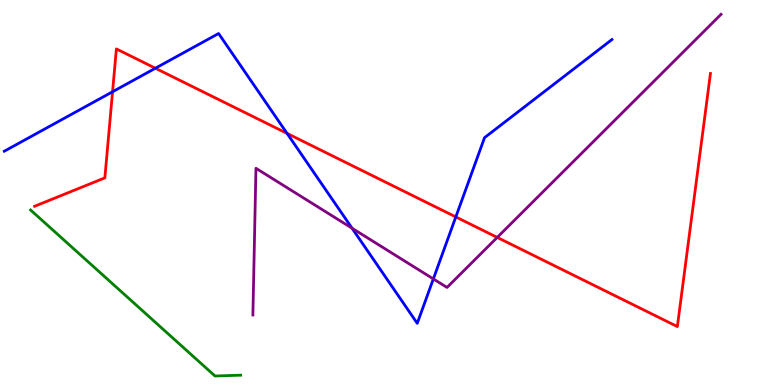[{'lines': ['blue', 'red'], 'intersections': [{'x': 1.45, 'y': 7.62}, {'x': 2.0, 'y': 8.23}, {'x': 3.7, 'y': 6.53}, {'x': 5.88, 'y': 4.37}]}, {'lines': ['green', 'red'], 'intersections': []}, {'lines': ['purple', 'red'], 'intersections': [{'x': 6.42, 'y': 3.83}]}, {'lines': ['blue', 'green'], 'intersections': []}, {'lines': ['blue', 'purple'], 'intersections': [{'x': 4.54, 'y': 4.07}, {'x': 5.59, 'y': 2.76}]}, {'lines': ['green', 'purple'], 'intersections': []}]